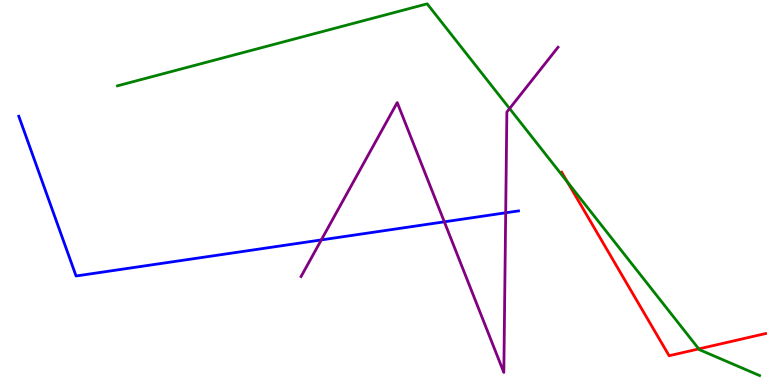[{'lines': ['blue', 'red'], 'intersections': []}, {'lines': ['green', 'red'], 'intersections': [{'x': 7.32, 'y': 5.27}, {'x': 9.02, 'y': 0.937}]}, {'lines': ['purple', 'red'], 'intersections': []}, {'lines': ['blue', 'green'], 'intersections': []}, {'lines': ['blue', 'purple'], 'intersections': [{'x': 4.15, 'y': 3.77}, {'x': 5.73, 'y': 4.24}, {'x': 6.53, 'y': 4.47}]}, {'lines': ['green', 'purple'], 'intersections': [{'x': 6.58, 'y': 7.18}]}]